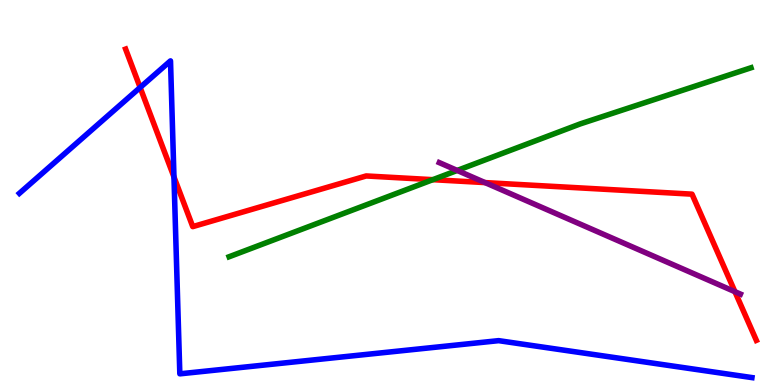[{'lines': ['blue', 'red'], 'intersections': [{'x': 1.81, 'y': 7.73}, {'x': 2.24, 'y': 5.4}]}, {'lines': ['green', 'red'], 'intersections': [{'x': 5.58, 'y': 5.33}]}, {'lines': ['purple', 'red'], 'intersections': [{'x': 6.26, 'y': 5.26}, {'x': 9.48, 'y': 2.42}]}, {'lines': ['blue', 'green'], 'intersections': []}, {'lines': ['blue', 'purple'], 'intersections': []}, {'lines': ['green', 'purple'], 'intersections': [{'x': 5.9, 'y': 5.57}]}]